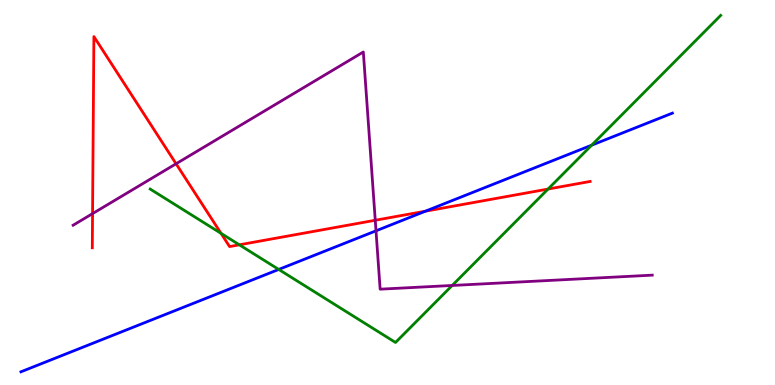[{'lines': ['blue', 'red'], 'intersections': [{'x': 5.49, 'y': 4.51}]}, {'lines': ['green', 'red'], 'intersections': [{'x': 2.85, 'y': 3.94}, {'x': 3.09, 'y': 3.64}, {'x': 7.07, 'y': 5.09}]}, {'lines': ['purple', 'red'], 'intersections': [{'x': 1.19, 'y': 4.45}, {'x': 2.27, 'y': 5.75}, {'x': 4.84, 'y': 4.28}]}, {'lines': ['blue', 'green'], 'intersections': [{'x': 3.6, 'y': 3.0}, {'x': 7.63, 'y': 6.23}]}, {'lines': ['blue', 'purple'], 'intersections': [{'x': 4.85, 'y': 4.0}]}, {'lines': ['green', 'purple'], 'intersections': [{'x': 5.83, 'y': 2.59}]}]